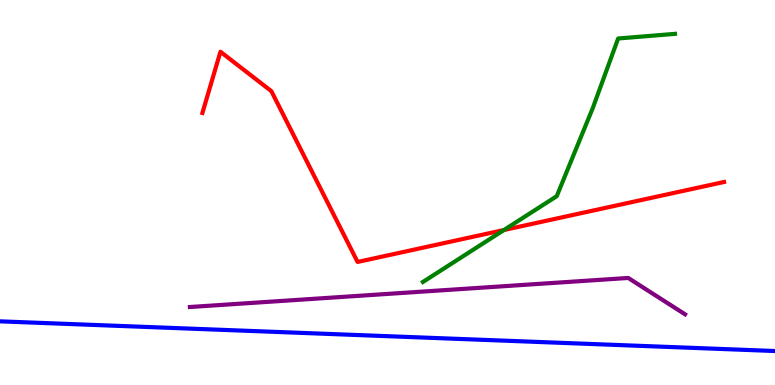[{'lines': ['blue', 'red'], 'intersections': []}, {'lines': ['green', 'red'], 'intersections': [{'x': 6.5, 'y': 4.03}]}, {'lines': ['purple', 'red'], 'intersections': []}, {'lines': ['blue', 'green'], 'intersections': []}, {'lines': ['blue', 'purple'], 'intersections': []}, {'lines': ['green', 'purple'], 'intersections': []}]